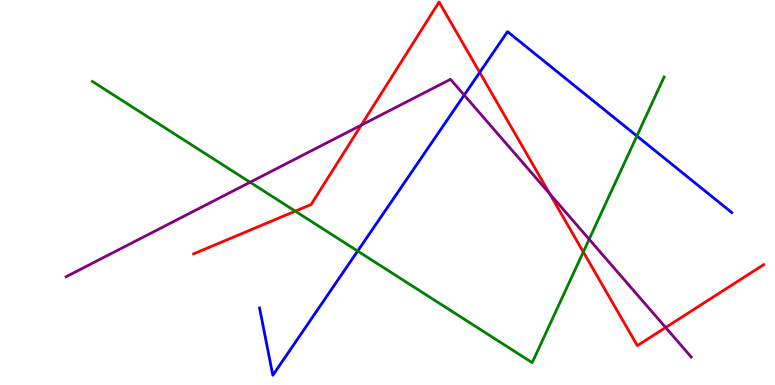[{'lines': ['blue', 'red'], 'intersections': [{'x': 6.19, 'y': 8.12}]}, {'lines': ['green', 'red'], 'intersections': [{'x': 3.81, 'y': 4.52}, {'x': 7.53, 'y': 3.46}]}, {'lines': ['purple', 'red'], 'intersections': [{'x': 4.66, 'y': 6.75}, {'x': 7.09, 'y': 4.97}, {'x': 8.59, 'y': 1.49}]}, {'lines': ['blue', 'green'], 'intersections': [{'x': 4.62, 'y': 3.48}, {'x': 8.22, 'y': 6.47}]}, {'lines': ['blue', 'purple'], 'intersections': [{'x': 5.99, 'y': 7.53}]}, {'lines': ['green', 'purple'], 'intersections': [{'x': 3.23, 'y': 5.27}, {'x': 7.6, 'y': 3.79}]}]